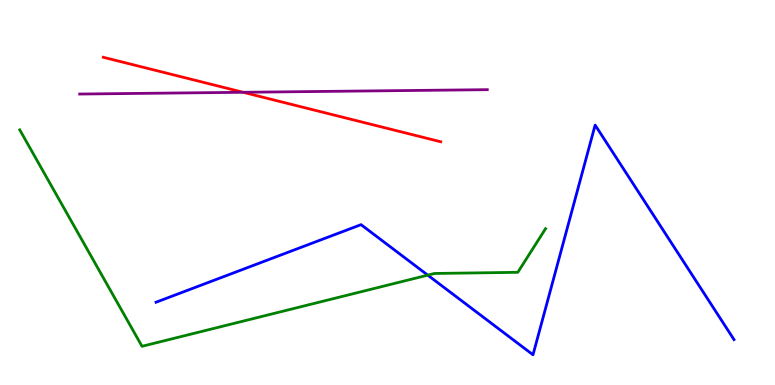[{'lines': ['blue', 'red'], 'intersections': []}, {'lines': ['green', 'red'], 'intersections': []}, {'lines': ['purple', 'red'], 'intersections': [{'x': 3.14, 'y': 7.6}]}, {'lines': ['blue', 'green'], 'intersections': [{'x': 5.52, 'y': 2.85}]}, {'lines': ['blue', 'purple'], 'intersections': []}, {'lines': ['green', 'purple'], 'intersections': []}]